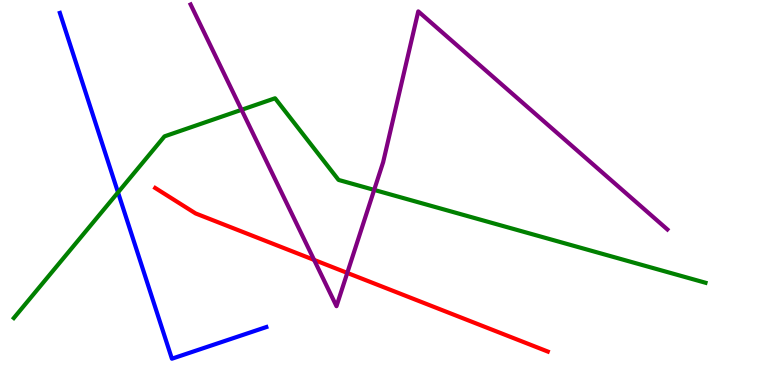[{'lines': ['blue', 'red'], 'intersections': []}, {'lines': ['green', 'red'], 'intersections': []}, {'lines': ['purple', 'red'], 'intersections': [{'x': 4.05, 'y': 3.25}, {'x': 4.48, 'y': 2.91}]}, {'lines': ['blue', 'green'], 'intersections': [{'x': 1.52, 'y': 5.0}]}, {'lines': ['blue', 'purple'], 'intersections': []}, {'lines': ['green', 'purple'], 'intersections': [{'x': 3.12, 'y': 7.15}, {'x': 4.83, 'y': 5.07}]}]